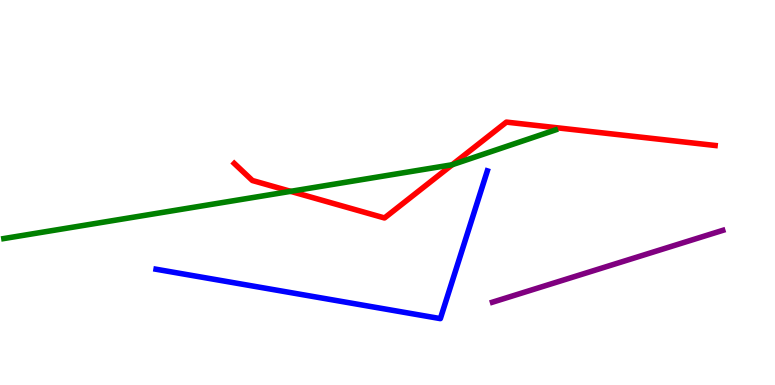[{'lines': ['blue', 'red'], 'intersections': []}, {'lines': ['green', 'red'], 'intersections': [{'x': 3.75, 'y': 5.03}, {'x': 5.84, 'y': 5.72}]}, {'lines': ['purple', 'red'], 'intersections': []}, {'lines': ['blue', 'green'], 'intersections': []}, {'lines': ['blue', 'purple'], 'intersections': []}, {'lines': ['green', 'purple'], 'intersections': []}]